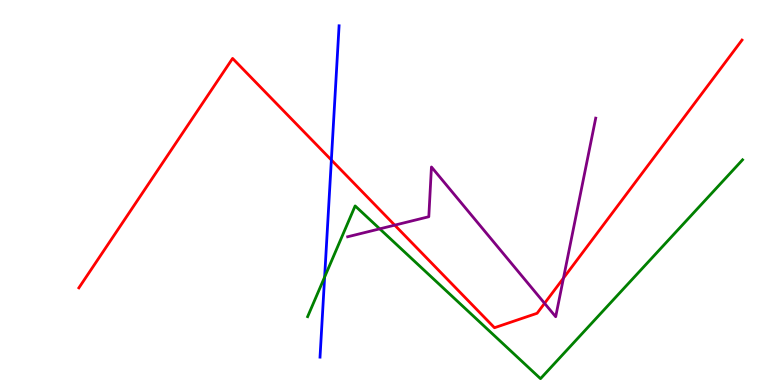[{'lines': ['blue', 'red'], 'intersections': [{'x': 4.28, 'y': 5.84}]}, {'lines': ['green', 'red'], 'intersections': []}, {'lines': ['purple', 'red'], 'intersections': [{'x': 5.09, 'y': 4.15}, {'x': 7.03, 'y': 2.12}, {'x': 7.27, 'y': 2.78}]}, {'lines': ['blue', 'green'], 'intersections': [{'x': 4.19, 'y': 2.8}]}, {'lines': ['blue', 'purple'], 'intersections': []}, {'lines': ['green', 'purple'], 'intersections': [{'x': 4.9, 'y': 4.06}]}]